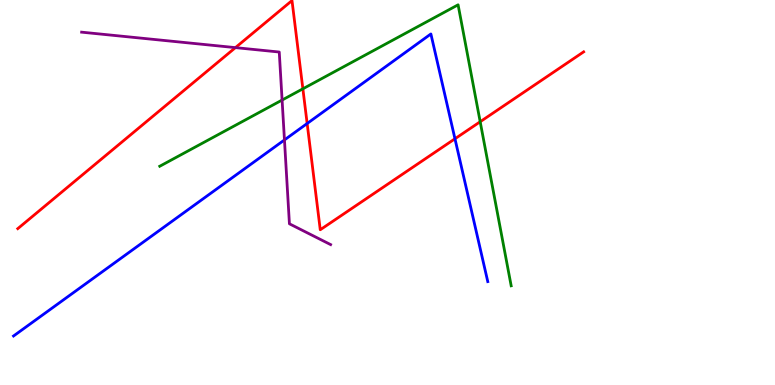[{'lines': ['blue', 'red'], 'intersections': [{'x': 3.96, 'y': 6.79}, {'x': 5.87, 'y': 6.4}]}, {'lines': ['green', 'red'], 'intersections': [{'x': 3.91, 'y': 7.69}, {'x': 6.2, 'y': 6.84}]}, {'lines': ['purple', 'red'], 'intersections': [{'x': 3.04, 'y': 8.76}]}, {'lines': ['blue', 'green'], 'intersections': []}, {'lines': ['blue', 'purple'], 'intersections': [{'x': 3.67, 'y': 6.37}]}, {'lines': ['green', 'purple'], 'intersections': [{'x': 3.64, 'y': 7.4}]}]